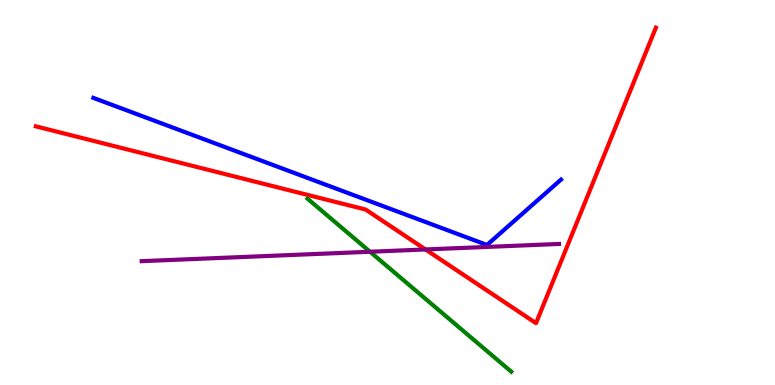[{'lines': ['blue', 'red'], 'intersections': []}, {'lines': ['green', 'red'], 'intersections': []}, {'lines': ['purple', 'red'], 'intersections': [{'x': 5.49, 'y': 3.52}]}, {'lines': ['blue', 'green'], 'intersections': []}, {'lines': ['blue', 'purple'], 'intersections': []}, {'lines': ['green', 'purple'], 'intersections': [{'x': 4.77, 'y': 3.46}]}]